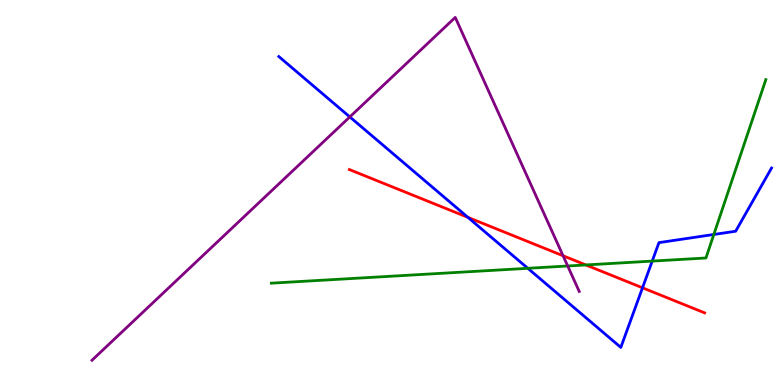[{'lines': ['blue', 'red'], 'intersections': [{'x': 6.04, 'y': 4.35}, {'x': 8.29, 'y': 2.52}]}, {'lines': ['green', 'red'], 'intersections': [{'x': 7.56, 'y': 3.12}]}, {'lines': ['purple', 'red'], 'intersections': [{'x': 7.27, 'y': 3.36}]}, {'lines': ['blue', 'green'], 'intersections': [{'x': 6.81, 'y': 3.03}, {'x': 8.42, 'y': 3.22}, {'x': 9.21, 'y': 3.91}]}, {'lines': ['blue', 'purple'], 'intersections': [{'x': 4.51, 'y': 6.96}]}, {'lines': ['green', 'purple'], 'intersections': [{'x': 7.33, 'y': 3.09}]}]